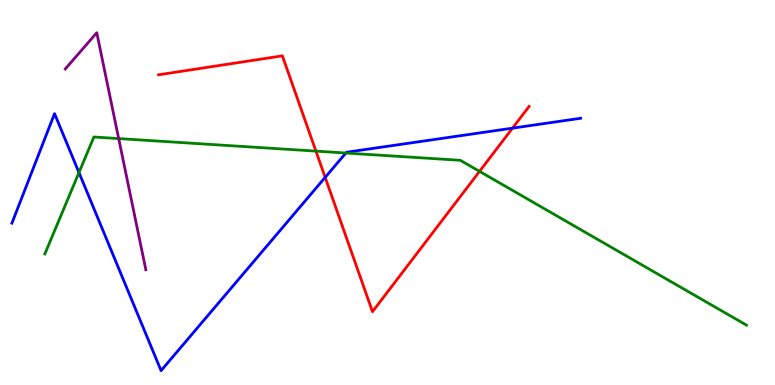[{'lines': ['blue', 'red'], 'intersections': [{'x': 4.2, 'y': 5.39}, {'x': 6.61, 'y': 6.67}]}, {'lines': ['green', 'red'], 'intersections': [{'x': 4.08, 'y': 6.07}, {'x': 6.19, 'y': 5.55}]}, {'lines': ['purple', 'red'], 'intersections': []}, {'lines': ['blue', 'green'], 'intersections': [{'x': 1.02, 'y': 5.52}, {'x': 4.46, 'y': 6.03}]}, {'lines': ['blue', 'purple'], 'intersections': []}, {'lines': ['green', 'purple'], 'intersections': [{'x': 1.53, 'y': 6.4}]}]